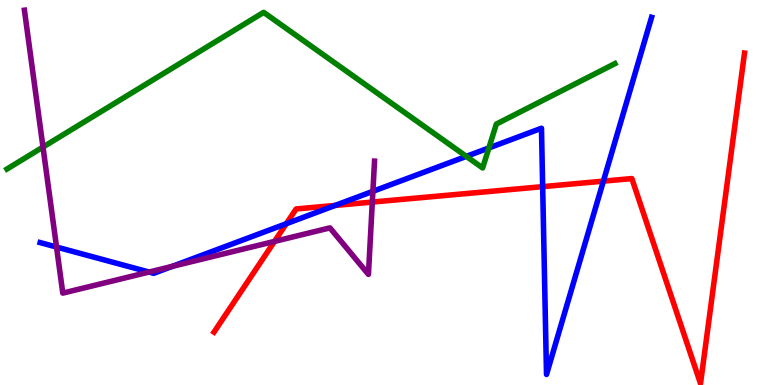[{'lines': ['blue', 'red'], 'intersections': [{'x': 3.69, 'y': 4.19}, {'x': 4.32, 'y': 4.66}, {'x': 7.0, 'y': 5.15}, {'x': 7.79, 'y': 5.29}]}, {'lines': ['green', 'red'], 'intersections': []}, {'lines': ['purple', 'red'], 'intersections': [{'x': 3.54, 'y': 3.73}, {'x': 4.8, 'y': 4.75}]}, {'lines': ['blue', 'green'], 'intersections': [{'x': 6.02, 'y': 5.94}, {'x': 6.31, 'y': 6.16}]}, {'lines': ['blue', 'purple'], 'intersections': [{'x': 0.73, 'y': 3.58}, {'x': 1.92, 'y': 2.93}, {'x': 2.22, 'y': 3.08}, {'x': 4.81, 'y': 5.03}]}, {'lines': ['green', 'purple'], 'intersections': [{'x': 0.555, 'y': 6.18}]}]